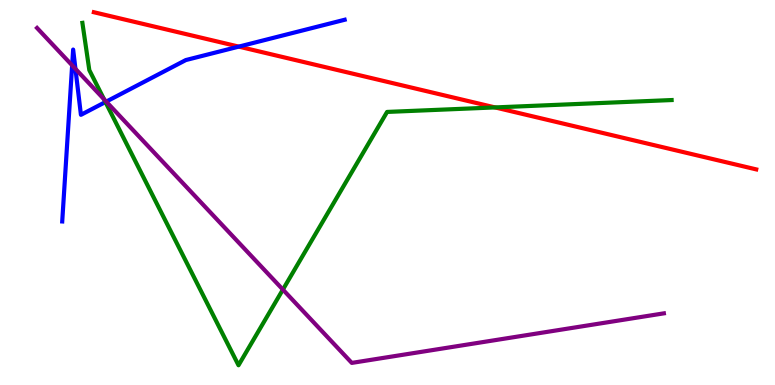[{'lines': ['blue', 'red'], 'intersections': [{'x': 3.08, 'y': 8.79}]}, {'lines': ['green', 'red'], 'intersections': [{'x': 6.39, 'y': 7.21}]}, {'lines': ['purple', 'red'], 'intersections': []}, {'lines': ['blue', 'green'], 'intersections': [{'x': 1.36, 'y': 7.35}]}, {'lines': ['blue', 'purple'], 'intersections': [{'x': 0.931, 'y': 8.3}, {'x': 0.973, 'y': 8.21}, {'x': 1.37, 'y': 7.36}]}, {'lines': ['green', 'purple'], 'intersections': [{'x': 1.34, 'y': 7.42}, {'x': 3.65, 'y': 2.48}]}]